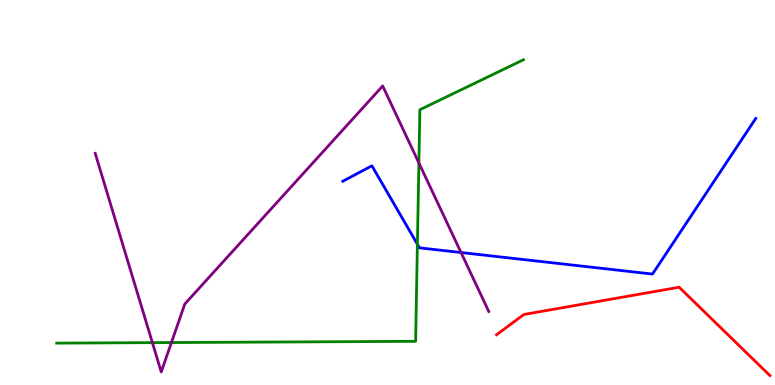[{'lines': ['blue', 'red'], 'intersections': []}, {'lines': ['green', 'red'], 'intersections': []}, {'lines': ['purple', 'red'], 'intersections': []}, {'lines': ['blue', 'green'], 'intersections': [{'x': 5.39, 'y': 3.66}]}, {'lines': ['blue', 'purple'], 'intersections': [{'x': 5.95, 'y': 3.44}]}, {'lines': ['green', 'purple'], 'intersections': [{'x': 1.97, 'y': 1.1}, {'x': 2.21, 'y': 1.1}, {'x': 5.41, 'y': 5.77}]}]